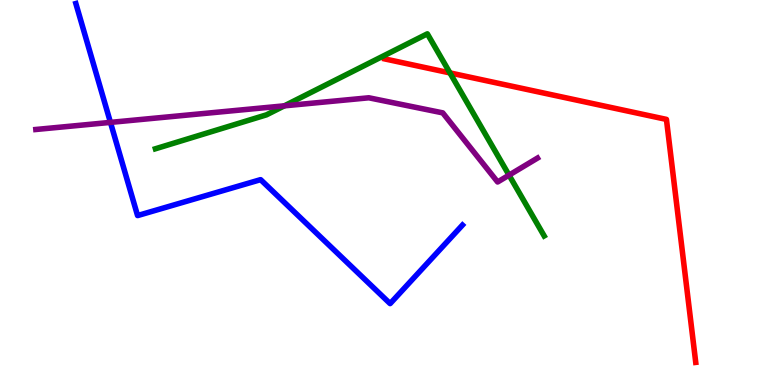[{'lines': ['blue', 'red'], 'intersections': []}, {'lines': ['green', 'red'], 'intersections': [{'x': 5.81, 'y': 8.11}]}, {'lines': ['purple', 'red'], 'intersections': []}, {'lines': ['blue', 'green'], 'intersections': []}, {'lines': ['blue', 'purple'], 'intersections': [{'x': 1.43, 'y': 6.82}]}, {'lines': ['green', 'purple'], 'intersections': [{'x': 3.67, 'y': 7.25}, {'x': 6.57, 'y': 5.45}]}]